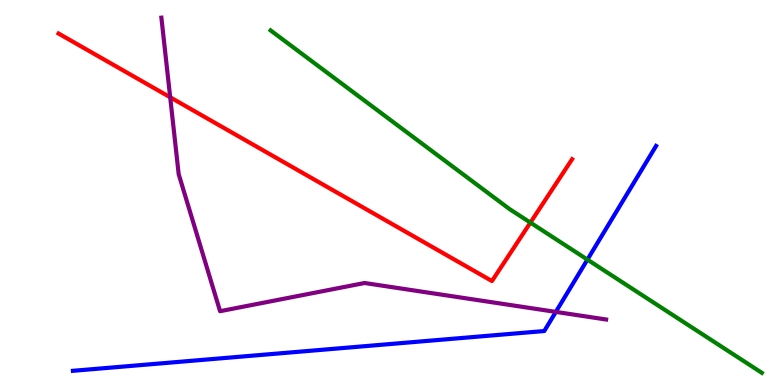[{'lines': ['blue', 'red'], 'intersections': []}, {'lines': ['green', 'red'], 'intersections': [{'x': 6.84, 'y': 4.22}]}, {'lines': ['purple', 'red'], 'intersections': [{'x': 2.2, 'y': 7.47}]}, {'lines': ['blue', 'green'], 'intersections': [{'x': 7.58, 'y': 3.26}]}, {'lines': ['blue', 'purple'], 'intersections': [{'x': 7.17, 'y': 1.9}]}, {'lines': ['green', 'purple'], 'intersections': []}]